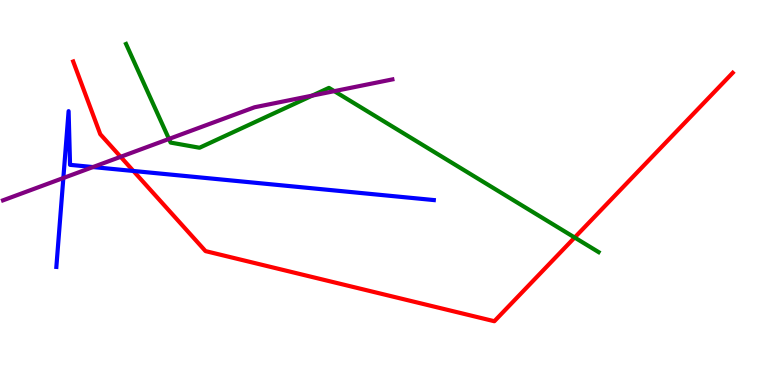[{'lines': ['blue', 'red'], 'intersections': [{'x': 1.72, 'y': 5.56}]}, {'lines': ['green', 'red'], 'intersections': [{'x': 7.42, 'y': 3.83}]}, {'lines': ['purple', 'red'], 'intersections': [{'x': 1.56, 'y': 5.93}]}, {'lines': ['blue', 'green'], 'intersections': []}, {'lines': ['blue', 'purple'], 'intersections': [{'x': 0.817, 'y': 5.38}, {'x': 1.2, 'y': 5.66}]}, {'lines': ['green', 'purple'], 'intersections': [{'x': 2.18, 'y': 6.39}, {'x': 4.03, 'y': 7.52}, {'x': 4.31, 'y': 7.63}]}]